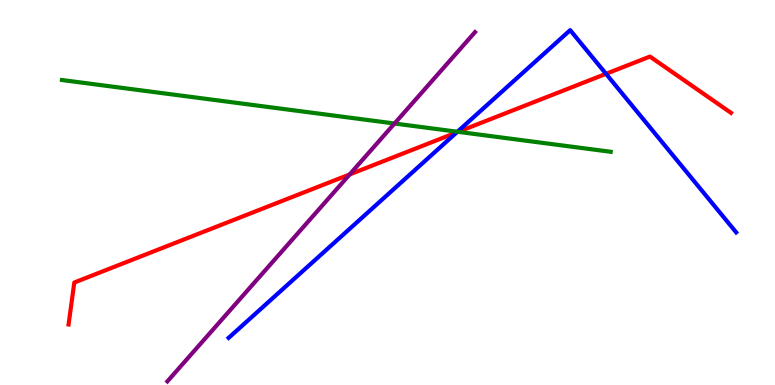[{'lines': ['blue', 'red'], 'intersections': [{'x': 5.89, 'y': 6.56}, {'x': 7.82, 'y': 8.08}]}, {'lines': ['green', 'red'], 'intersections': [{'x': 5.91, 'y': 6.58}]}, {'lines': ['purple', 'red'], 'intersections': [{'x': 4.51, 'y': 5.47}]}, {'lines': ['blue', 'green'], 'intersections': [{'x': 5.9, 'y': 6.58}]}, {'lines': ['blue', 'purple'], 'intersections': []}, {'lines': ['green', 'purple'], 'intersections': [{'x': 5.09, 'y': 6.79}]}]